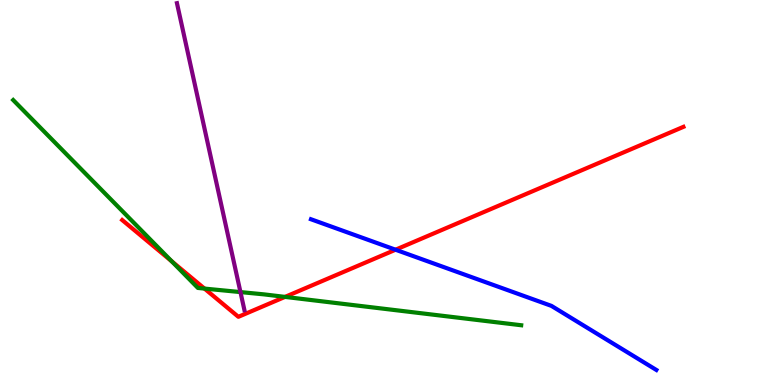[{'lines': ['blue', 'red'], 'intersections': [{'x': 5.1, 'y': 3.51}]}, {'lines': ['green', 'red'], 'intersections': [{'x': 2.21, 'y': 3.22}, {'x': 2.64, 'y': 2.5}, {'x': 3.68, 'y': 2.29}]}, {'lines': ['purple', 'red'], 'intersections': []}, {'lines': ['blue', 'green'], 'intersections': []}, {'lines': ['blue', 'purple'], 'intersections': []}, {'lines': ['green', 'purple'], 'intersections': [{'x': 3.1, 'y': 2.41}]}]